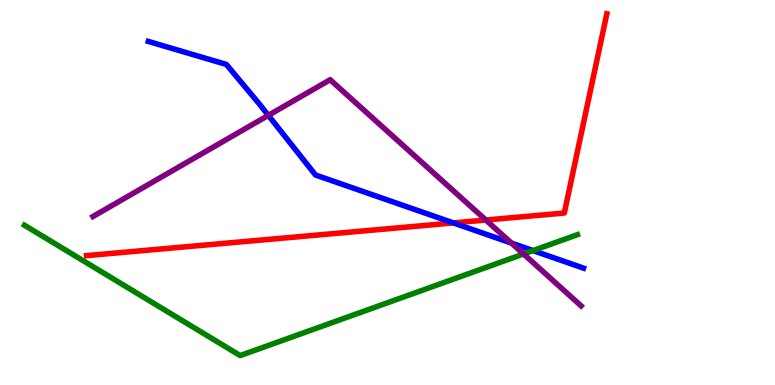[{'lines': ['blue', 'red'], 'intersections': [{'x': 5.85, 'y': 4.21}]}, {'lines': ['green', 'red'], 'intersections': []}, {'lines': ['purple', 'red'], 'intersections': [{'x': 6.27, 'y': 4.29}]}, {'lines': ['blue', 'green'], 'intersections': [{'x': 6.88, 'y': 3.49}]}, {'lines': ['blue', 'purple'], 'intersections': [{'x': 3.46, 'y': 7.0}, {'x': 6.6, 'y': 3.69}]}, {'lines': ['green', 'purple'], 'intersections': [{'x': 6.76, 'y': 3.4}]}]